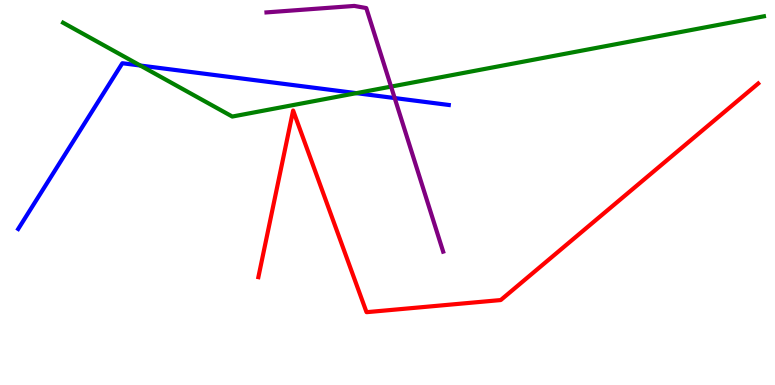[{'lines': ['blue', 'red'], 'intersections': []}, {'lines': ['green', 'red'], 'intersections': []}, {'lines': ['purple', 'red'], 'intersections': []}, {'lines': ['blue', 'green'], 'intersections': [{'x': 1.81, 'y': 8.3}, {'x': 4.6, 'y': 7.58}]}, {'lines': ['blue', 'purple'], 'intersections': [{'x': 5.09, 'y': 7.45}]}, {'lines': ['green', 'purple'], 'intersections': [{'x': 5.05, 'y': 7.75}]}]